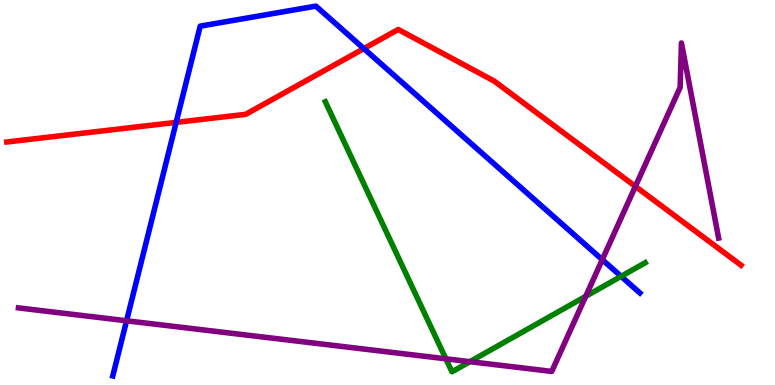[{'lines': ['blue', 'red'], 'intersections': [{'x': 2.27, 'y': 6.82}, {'x': 4.69, 'y': 8.74}]}, {'lines': ['green', 'red'], 'intersections': []}, {'lines': ['purple', 'red'], 'intersections': [{'x': 8.2, 'y': 5.16}]}, {'lines': ['blue', 'green'], 'intersections': [{'x': 8.01, 'y': 2.82}]}, {'lines': ['blue', 'purple'], 'intersections': [{'x': 1.63, 'y': 1.67}, {'x': 7.77, 'y': 3.26}]}, {'lines': ['green', 'purple'], 'intersections': [{'x': 5.75, 'y': 0.68}, {'x': 6.06, 'y': 0.606}, {'x': 7.56, 'y': 2.3}]}]